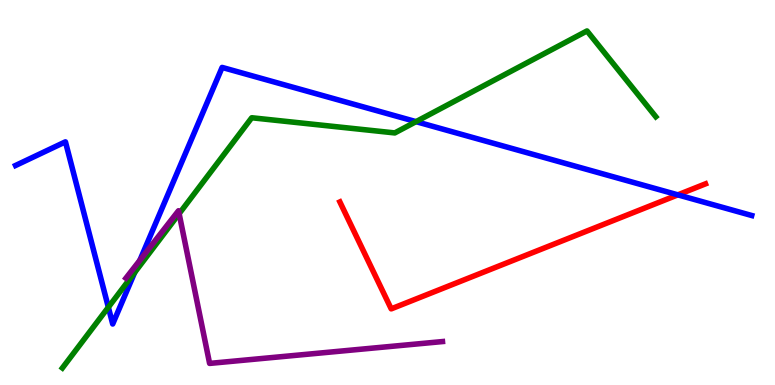[{'lines': ['blue', 'red'], 'intersections': [{'x': 8.75, 'y': 4.94}]}, {'lines': ['green', 'red'], 'intersections': []}, {'lines': ['purple', 'red'], 'intersections': []}, {'lines': ['blue', 'green'], 'intersections': [{'x': 1.4, 'y': 2.02}, {'x': 1.74, 'y': 2.92}, {'x': 5.37, 'y': 6.84}]}, {'lines': ['blue', 'purple'], 'intersections': [{'x': 1.8, 'y': 3.24}]}, {'lines': ['green', 'purple'], 'intersections': [{'x': 2.31, 'y': 4.45}]}]